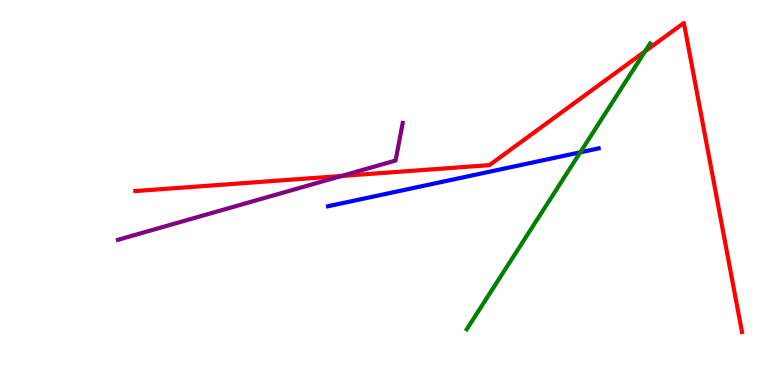[{'lines': ['blue', 'red'], 'intersections': []}, {'lines': ['green', 'red'], 'intersections': [{'x': 8.32, 'y': 8.67}]}, {'lines': ['purple', 'red'], 'intersections': [{'x': 4.41, 'y': 5.43}]}, {'lines': ['blue', 'green'], 'intersections': [{'x': 7.49, 'y': 6.04}]}, {'lines': ['blue', 'purple'], 'intersections': []}, {'lines': ['green', 'purple'], 'intersections': []}]